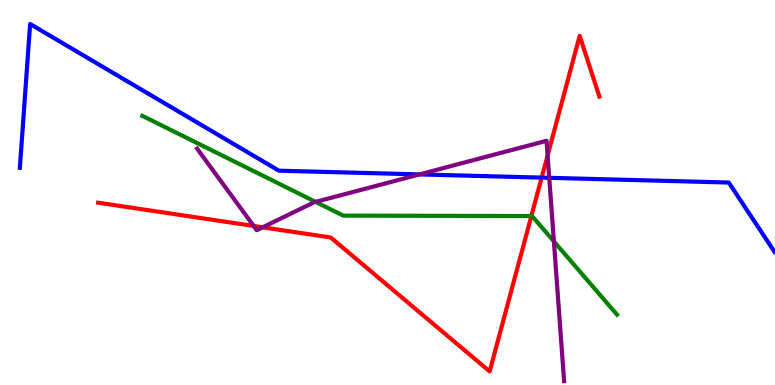[{'lines': ['blue', 'red'], 'intersections': [{'x': 6.99, 'y': 5.39}]}, {'lines': ['green', 'red'], 'intersections': [{'x': 6.86, 'y': 4.39}]}, {'lines': ['purple', 'red'], 'intersections': [{'x': 3.27, 'y': 4.13}, {'x': 3.39, 'y': 4.1}, {'x': 7.07, 'y': 5.96}]}, {'lines': ['blue', 'green'], 'intersections': []}, {'lines': ['blue', 'purple'], 'intersections': [{'x': 5.41, 'y': 5.47}, {'x': 7.09, 'y': 5.38}]}, {'lines': ['green', 'purple'], 'intersections': [{'x': 4.07, 'y': 4.76}, {'x': 7.15, 'y': 3.73}]}]